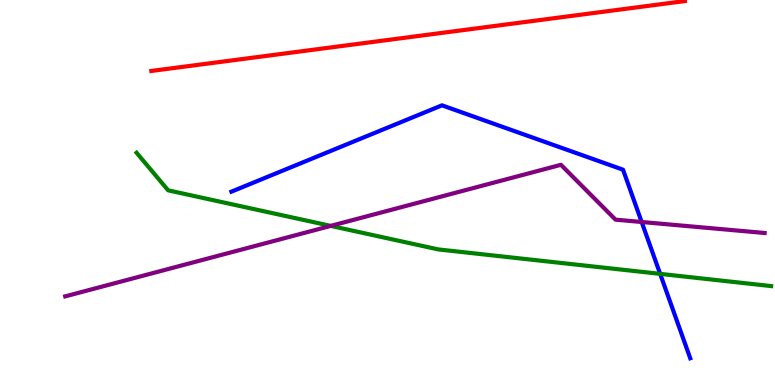[{'lines': ['blue', 'red'], 'intersections': []}, {'lines': ['green', 'red'], 'intersections': []}, {'lines': ['purple', 'red'], 'intersections': []}, {'lines': ['blue', 'green'], 'intersections': [{'x': 8.52, 'y': 2.89}]}, {'lines': ['blue', 'purple'], 'intersections': [{'x': 8.28, 'y': 4.23}]}, {'lines': ['green', 'purple'], 'intersections': [{'x': 4.27, 'y': 4.13}]}]